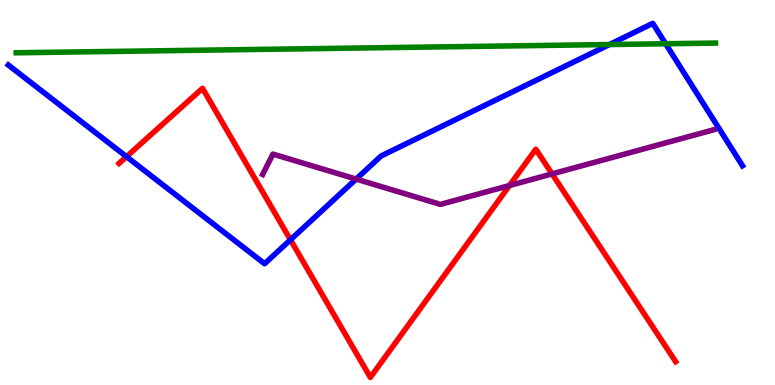[{'lines': ['blue', 'red'], 'intersections': [{'x': 1.63, 'y': 5.93}, {'x': 3.75, 'y': 3.77}]}, {'lines': ['green', 'red'], 'intersections': []}, {'lines': ['purple', 'red'], 'intersections': [{'x': 6.57, 'y': 5.18}, {'x': 7.12, 'y': 5.48}]}, {'lines': ['blue', 'green'], 'intersections': [{'x': 7.86, 'y': 8.84}, {'x': 8.59, 'y': 8.86}]}, {'lines': ['blue', 'purple'], 'intersections': [{'x': 4.6, 'y': 5.35}]}, {'lines': ['green', 'purple'], 'intersections': []}]